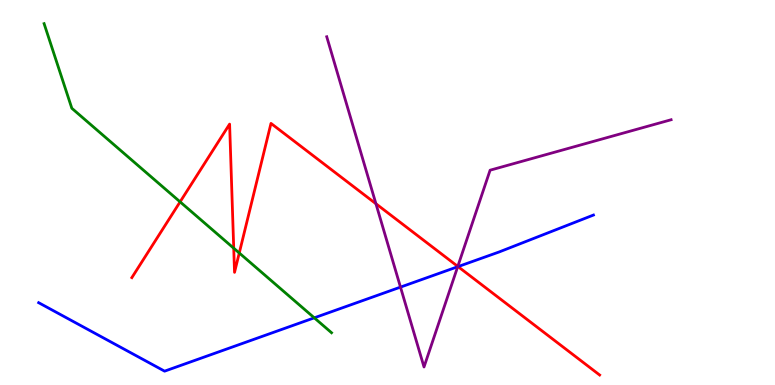[{'lines': ['blue', 'red'], 'intersections': [{'x': 5.91, 'y': 3.08}]}, {'lines': ['green', 'red'], 'intersections': [{'x': 2.32, 'y': 4.76}, {'x': 3.02, 'y': 3.55}, {'x': 3.09, 'y': 3.43}]}, {'lines': ['purple', 'red'], 'intersections': [{'x': 4.85, 'y': 4.71}, {'x': 5.91, 'y': 3.08}]}, {'lines': ['blue', 'green'], 'intersections': [{'x': 4.06, 'y': 1.74}]}, {'lines': ['blue', 'purple'], 'intersections': [{'x': 5.17, 'y': 2.54}, {'x': 5.91, 'y': 3.07}]}, {'lines': ['green', 'purple'], 'intersections': []}]